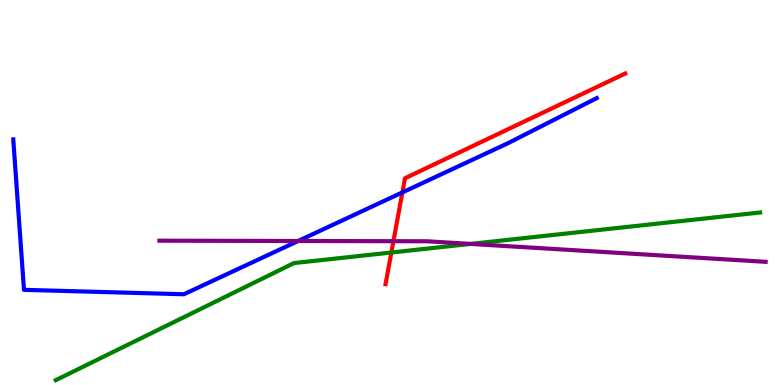[{'lines': ['blue', 'red'], 'intersections': [{'x': 5.19, 'y': 5.0}]}, {'lines': ['green', 'red'], 'intersections': [{'x': 5.05, 'y': 3.44}]}, {'lines': ['purple', 'red'], 'intersections': [{'x': 5.08, 'y': 3.74}]}, {'lines': ['blue', 'green'], 'intersections': []}, {'lines': ['blue', 'purple'], 'intersections': [{'x': 3.85, 'y': 3.74}]}, {'lines': ['green', 'purple'], 'intersections': [{'x': 6.07, 'y': 3.66}]}]